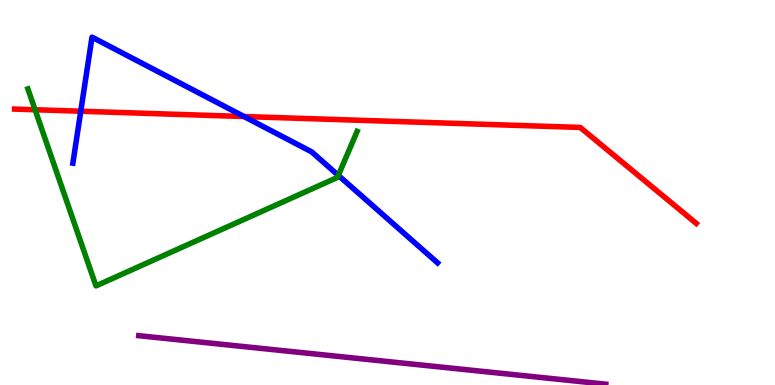[{'lines': ['blue', 'red'], 'intersections': [{'x': 1.04, 'y': 7.11}, {'x': 3.15, 'y': 6.97}]}, {'lines': ['green', 'red'], 'intersections': [{'x': 0.453, 'y': 7.15}]}, {'lines': ['purple', 'red'], 'intersections': []}, {'lines': ['blue', 'green'], 'intersections': [{'x': 4.37, 'y': 5.44}]}, {'lines': ['blue', 'purple'], 'intersections': []}, {'lines': ['green', 'purple'], 'intersections': []}]